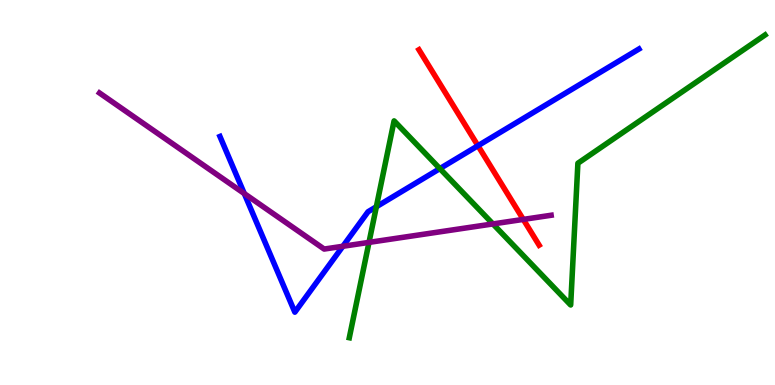[{'lines': ['blue', 'red'], 'intersections': [{'x': 6.17, 'y': 6.22}]}, {'lines': ['green', 'red'], 'intersections': []}, {'lines': ['purple', 'red'], 'intersections': [{'x': 6.75, 'y': 4.3}]}, {'lines': ['blue', 'green'], 'intersections': [{'x': 4.86, 'y': 4.63}, {'x': 5.68, 'y': 5.62}]}, {'lines': ['blue', 'purple'], 'intersections': [{'x': 3.15, 'y': 4.97}, {'x': 4.42, 'y': 3.6}]}, {'lines': ['green', 'purple'], 'intersections': [{'x': 4.76, 'y': 3.7}, {'x': 6.36, 'y': 4.18}]}]